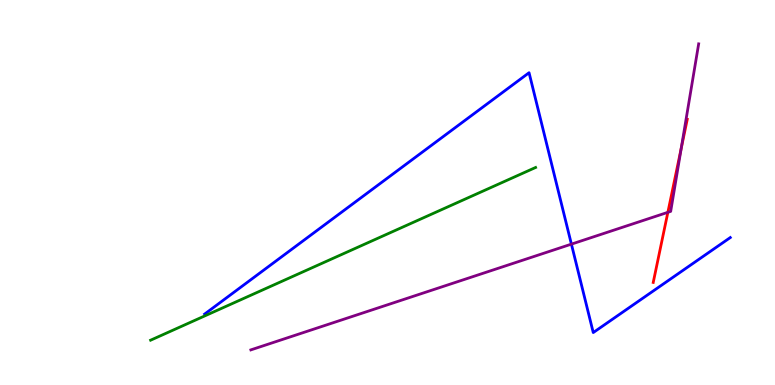[{'lines': ['blue', 'red'], 'intersections': []}, {'lines': ['green', 'red'], 'intersections': []}, {'lines': ['purple', 'red'], 'intersections': [{'x': 8.62, 'y': 4.49}, {'x': 8.79, 'y': 6.15}]}, {'lines': ['blue', 'green'], 'intersections': []}, {'lines': ['blue', 'purple'], 'intersections': [{'x': 7.37, 'y': 3.66}]}, {'lines': ['green', 'purple'], 'intersections': []}]